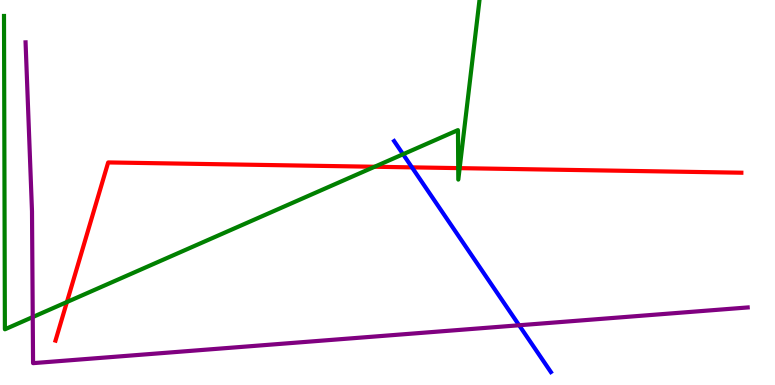[{'lines': ['blue', 'red'], 'intersections': [{'x': 5.32, 'y': 5.65}]}, {'lines': ['green', 'red'], 'intersections': [{'x': 0.863, 'y': 2.15}, {'x': 4.83, 'y': 5.67}, {'x': 5.91, 'y': 5.63}, {'x': 5.93, 'y': 5.63}]}, {'lines': ['purple', 'red'], 'intersections': []}, {'lines': ['blue', 'green'], 'intersections': [{'x': 5.2, 'y': 5.99}]}, {'lines': ['blue', 'purple'], 'intersections': [{'x': 6.7, 'y': 1.55}]}, {'lines': ['green', 'purple'], 'intersections': [{'x': 0.422, 'y': 1.76}]}]